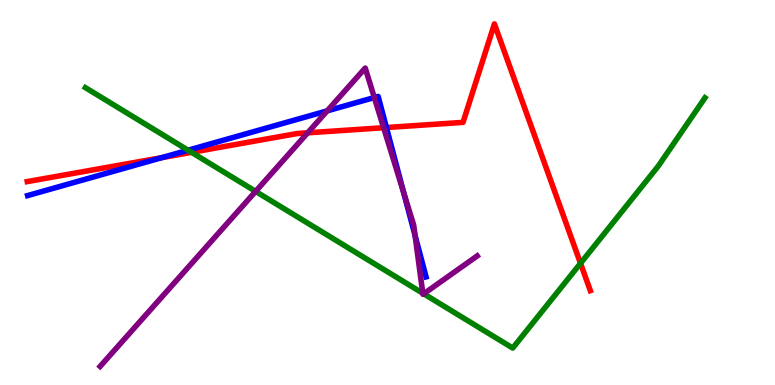[{'lines': ['blue', 'red'], 'intersections': [{'x': 2.09, 'y': 5.91}, {'x': 4.99, 'y': 6.69}]}, {'lines': ['green', 'red'], 'intersections': [{'x': 2.47, 'y': 6.04}, {'x': 7.49, 'y': 3.16}]}, {'lines': ['purple', 'red'], 'intersections': [{'x': 3.97, 'y': 6.55}, {'x': 4.95, 'y': 6.68}]}, {'lines': ['blue', 'green'], 'intersections': [{'x': 2.43, 'y': 6.1}]}, {'lines': ['blue', 'purple'], 'intersections': [{'x': 4.22, 'y': 7.12}, {'x': 4.83, 'y': 7.47}, {'x': 5.21, 'y': 4.99}, {'x': 5.36, 'y': 3.88}]}, {'lines': ['green', 'purple'], 'intersections': [{'x': 3.3, 'y': 5.03}, {'x': 5.46, 'y': 2.38}, {'x': 5.47, 'y': 2.37}]}]